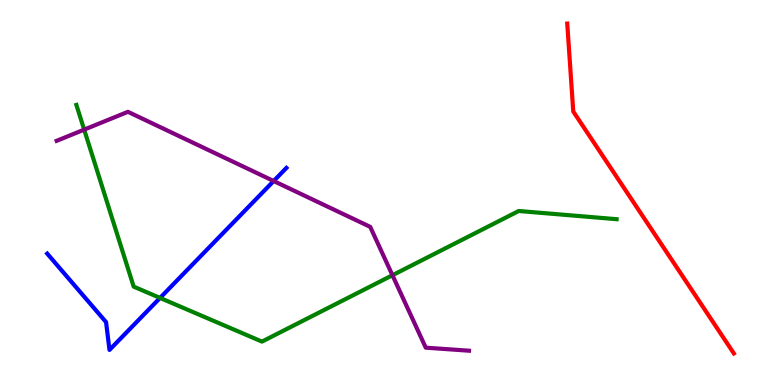[{'lines': ['blue', 'red'], 'intersections': []}, {'lines': ['green', 'red'], 'intersections': []}, {'lines': ['purple', 'red'], 'intersections': []}, {'lines': ['blue', 'green'], 'intersections': [{'x': 2.07, 'y': 2.26}]}, {'lines': ['blue', 'purple'], 'intersections': [{'x': 3.53, 'y': 5.3}]}, {'lines': ['green', 'purple'], 'intersections': [{'x': 1.09, 'y': 6.63}, {'x': 5.06, 'y': 2.85}]}]